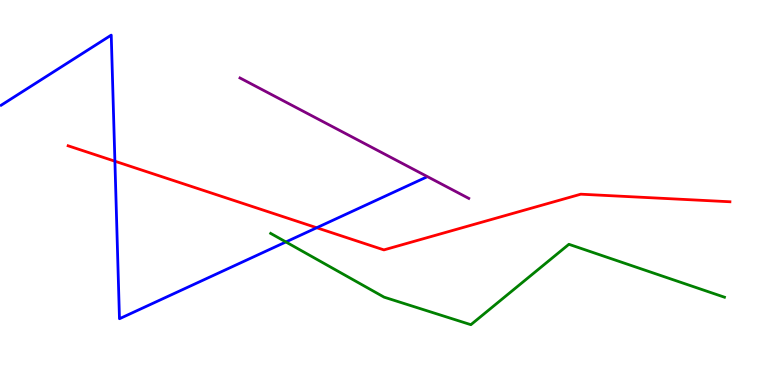[{'lines': ['blue', 'red'], 'intersections': [{'x': 1.48, 'y': 5.81}, {'x': 4.09, 'y': 4.08}]}, {'lines': ['green', 'red'], 'intersections': []}, {'lines': ['purple', 'red'], 'intersections': []}, {'lines': ['blue', 'green'], 'intersections': [{'x': 3.69, 'y': 3.72}]}, {'lines': ['blue', 'purple'], 'intersections': []}, {'lines': ['green', 'purple'], 'intersections': []}]